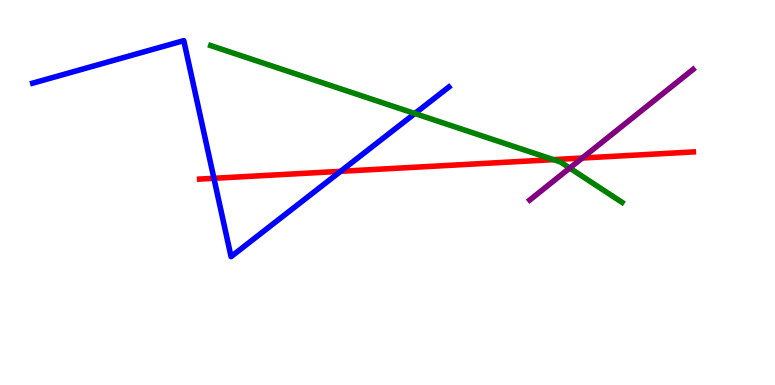[{'lines': ['blue', 'red'], 'intersections': [{'x': 2.76, 'y': 5.37}, {'x': 4.39, 'y': 5.55}]}, {'lines': ['green', 'red'], 'intersections': [{'x': 7.14, 'y': 5.85}]}, {'lines': ['purple', 'red'], 'intersections': [{'x': 7.51, 'y': 5.89}]}, {'lines': ['blue', 'green'], 'intersections': [{'x': 5.35, 'y': 7.05}]}, {'lines': ['blue', 'purple'], 'intersections': []}, {'lines': ['green', 'purple'], 'intersections': [{'x': 7.35, 'y': 5.63}]}]